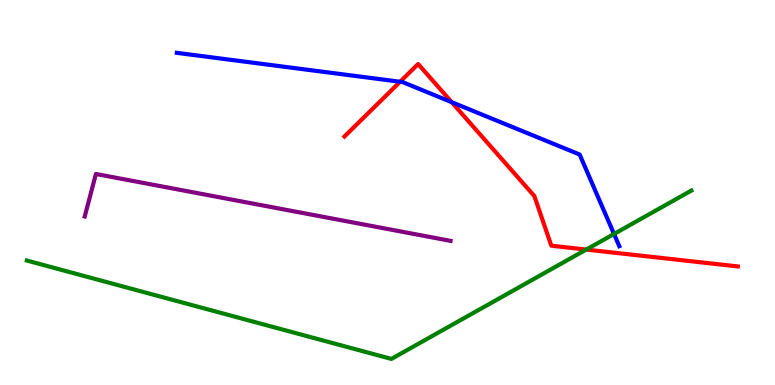[{'lines': ['blue', 'red'], 'intersections': [{'x': 5.16, 'y': 7.88}, {'x': 5.83, 'y': 7.35}]}, {'lines': ['green', 'red'], 'intersections': [{'x': 7.56, 'y': 3.52}]}, {'lines': ['purple', 'red'], 'intersections': []}, {'lines': ['blue', 'green'], 'intersections': [{'x': 7.92, 'y': 3.92}]}, {'lines': ['blue', 'purple'], 'intersections': []}, {'lines': ['green', 'purple'], 'intersections': []}]